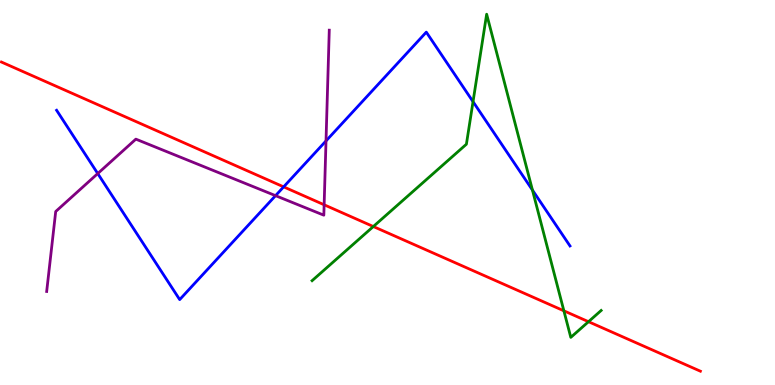[{'lines': ['blue', 'red'], 'intersections': [{'x': 3.66, 'y': 5.15}]}, {'lines': ['green', 'red'], 'intersections': [{'x': 4.82, 'y': 4.12}, {'x': 7.28, 'y': 1.93}, {'x': 7.59, 'y': 1.64}]}, {'lines': ['purple', 'red'], 'intersections': [{'x': 4.18, 'y': 4.68}]}, {'lines': ['blue', 'green'], 'intersections': [{'x': 6.1, 'y': 7.36}, {'x': 6.87, 'y': 5.06}]}, {'lines': ['blue', 'purple'], 'intersections': [{'x': 1.26, 'y': 5.49}, {'x': 3.56, 'y': 4.92}, {'x': 4.21, 'y': 6.34}]}, {'lines': ['green', 'purple'], 'intersections': []}]